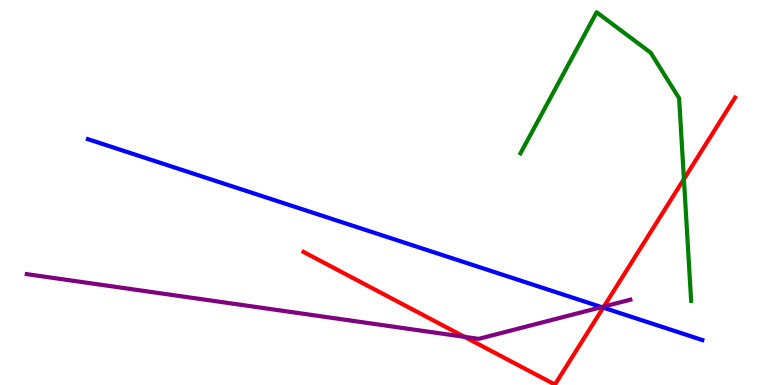[{'lines': ['blue', 'red'], 'intersections': [{'x': 7.78, 'y': 2.01}]}, {'lines': ['green', 'red'], 'intersections': [{'x': 8.82, 'y': 5.35}]}, {'lines': ['purple', 'red'], 'intersections': [{'x': 5.99, 'y': 1.25}, {'x': 7.79, 'y': 2.04}]}, {'lines': ['blue', 'green'], 'intersections': []}, {'lines': ['blue', 'purple'], 'intersections': [{'x': 7.76, 'y': 2.02}]}, {'lines': ['green', 'purple'], 'intersections': []}]